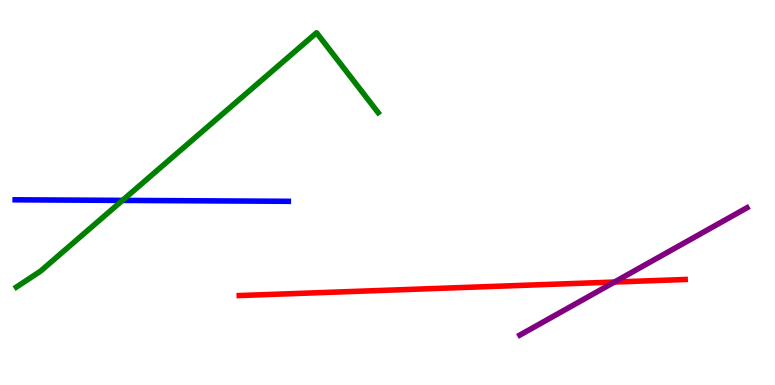[{'lines': ['blue', 'red'], 'intersections': []}, {'lines': ['green', 'red'], 'intersections': []}, {'lines': ['purple', 'red'], 'intersections': [{'x': 7.93, 'y': 2.67}]}, {'lines': ['blue', 'green'], 'intersections': [{'x': 1.58, 'y': 4.8}]}, {'lines': ['blue', 'purple'], 'intersections': []}, {'lines': ['green', 'purple'], 'intersections': []}]